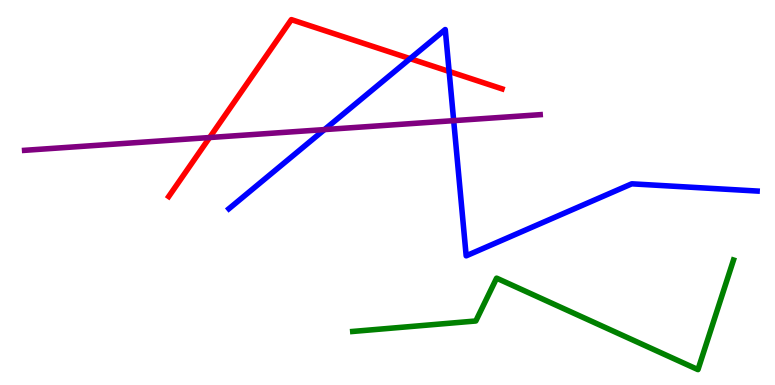[{'lines': ['blue', 'red'], 'intersections': [{'x': 5.29, 'y': 8.48}, {'x': 5.8, 'y': 8.14}]}, {'lines': ['green', 'red'], 'intersections': []}, {'lines': ['purple', 'red'], 'intersections': [{'x': 2.7, 'y': 6.43}]}, {'lines': ['blue', 'green'], 'intersections': []}, {'lines': ['blue', 'purple'], 'intersections': [{'x': 4.19, 'y': 6.63}, {'x': 5.85, 'y': 6.87}]}, {'lines': ['green', 'purple'], 'intersections': []}]